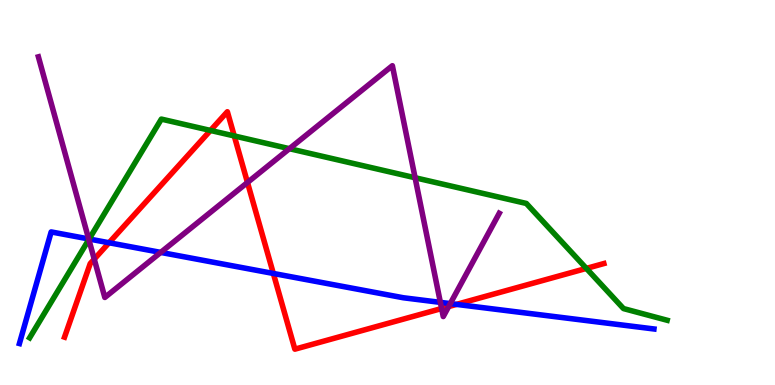[{'lines': ['blue', 'red'], 'intersections': [{'x': 1.41, 'y': 3.69}, {'x': 3.53, 'y': 2.9}, {'x': 5.89, 'y': 2.09}]}, {'lines': ['green', 'red'], 'intersections': [{'x': 2.72, 'y': 6.61}, {'x': 3.02, 'y': 6.47}, {'x': 7.57, 'y': 3.03}]}, {'lines': ['purple', 'red'], 'intersections': [{'x': 1.22, 'y': 3.27}, {'x': 3.19, 'y': 5.26}, {'x': 5.7, 'y': 1.99}, {'x': 5.79, 'y': 2.04}]}, {'lines': ['blue', 'green'], 'intersections': [{'x': 1.15, 'y': 3.79}]}, {'lines': ['blue', 'purple'], 'intersections': [{'x': 1.14, 'y': 3.79}, {'x': 2.07, 'y': 3.44}, {'x': 5.68, 'y': 2.15}, {'x': 5.81, 'y': 2.11}]}, {'lines': ['green', 'purple'], 'intersections': [{'x': 1.15, 'y': 3.78}, {'x': 3.73, 'y': 6.14}, {'x': 5.36, 'y': 5.38}]}]